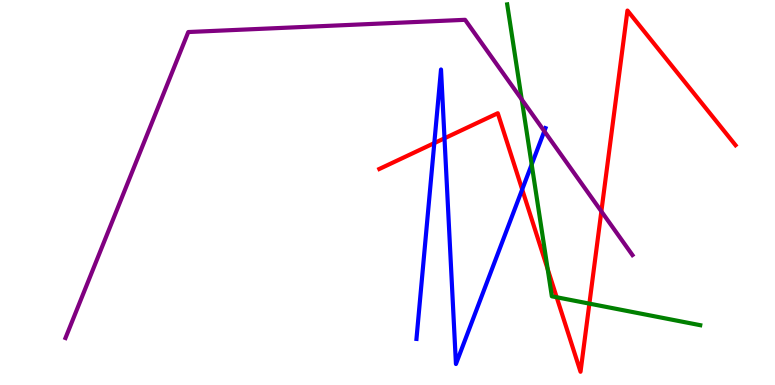[{'lines': ['blue', 'red'], 'intersections': [{'x': 5.6, 'y': 6.28}, {'x': 5.74, 'y': 6.41}, {'x': 6.74, 'y': 5.08}]}, {'lines': ['green', 'red'], 'intersections': [{'x': 7.07, 'y': 3.01}, {'x': 7.18, 'y': 2.28}, {'x': 7.6, 'y': 2.11}]}, {'lines': ['purple', 'red'], 'intersections': [{'x': 7.76, 'y': 4.51}]}, {'lines': ['blue', 'green'], 'intersections': [{'x': 6.86, 'y': 5.73}]}, {'lines': ['blue', 'purple'], 'intersections': [{'x': 7.02, 'y': 6.59}]}, {'lines': ['green', 'purple'], 'intersections': [{'x': 6.73, 'y': 7.42}]}]